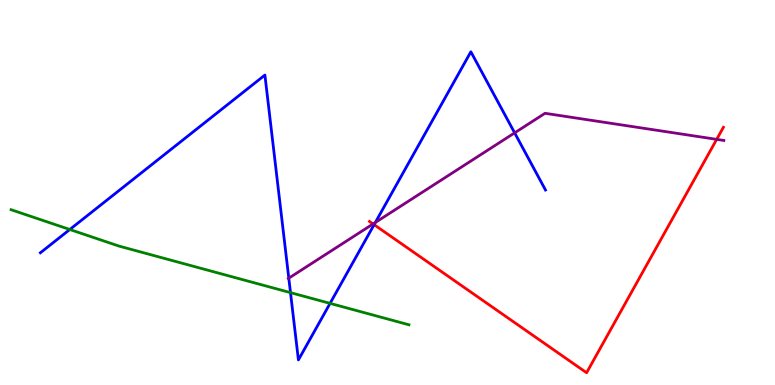[{'lines': ['blue', 'red'], 'intersections': [{'x': 4.83, 'y': 4.16}]}, {'lines': ['green', 'red'], 'intersections': []}, {'lines': ['purple', 'red'], 'intersections': [{'x': 4.81, 'y': 4.18}, {'x': 9.25, 'y': 6.38}]}, {'lines': ['blue', 'green'], 'intersections': [{'x': 0.901, 'y': 4.04}, {'x': 3.75, 'y': 2.4}, {'x': 4.26, 'y': 2.12}]}, {'lines': ['blue', 'purple'], 'intersections': [{'x': 3.73, 'y': 2.77}, {'x': 4.84, 'y': 4.22}, {'x': 6.64, 'y': 6.55}]}, {'lines': ['green', 'purple'], 'intersections': []}]